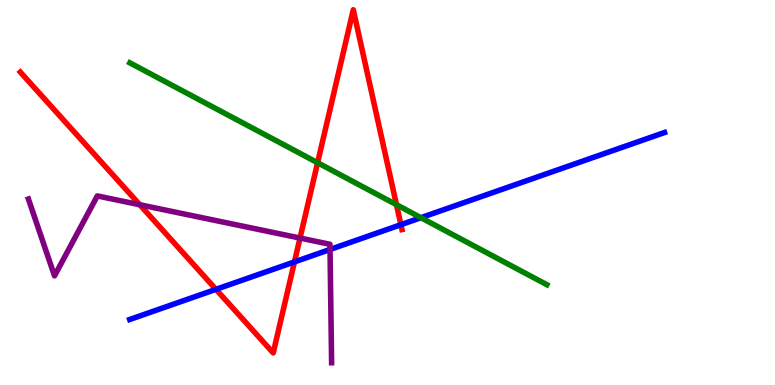[{'lines': ['blue', 'red'], 'intersections': [{'x': 2.79, 'y': 2.48}, {'x': 3.8, 'y': 3.2}, {'x': 5.17, 'y': 4.16}]}, {'lines': ['green', 'red'], 'intersections': [{'x': 4.1, 'y': 5.77}, {'x': 5.12, 'y': 4.68}]}, {'lines': ['purple', 'red'], 'intersections': [{'x': 1.8, 'y': 4.68}, {'x': 3.87, 'y': 3.82}]}, {'lines': ['blue', 'green'], 'intersections': [{'x': 5.43, 'y': 4.35}]}, {'lines': ['blue', 'purple'], 'intersections': [{'x': 4.26, 'y': 3.52}]}, {'lines': ['green', 'purple'], 'intersections': []}]